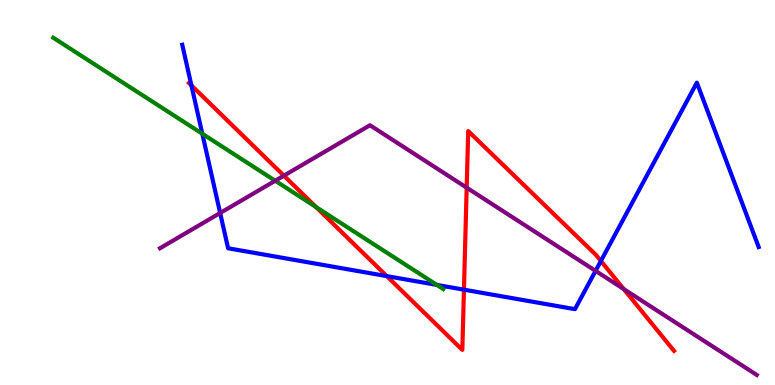[{'lines': ['blue', 'red'], 'intersections': [{'x': 2.47, 'y': 7.78}, {'x': 4.99, 'y': 2.83}, {'x': 5.99, 'y': 2.48}, {'x': 7.75, 'y': 3.22}]}, {'lines': ['green', 'red'], 'intersections': [{'x': 4.08, 'y': 4.62}]}, {'lines': ['purple', 'red'], 'intersections': [{'x': 3.66, 'y': 5.44}, {'x': 6.02, 'y': 5.13}, {'x': 8.05, 'y': 2.49}]}, {'lines': ['blue', 'green'], 'intersections': [{'x': 2.61, 'y': 6.53}, {'x': 5.64, 'y': 2.6}]}, {'lines': ['blue', 'purple'], 'intersections': [{'x': 2.84, 'y': 4.47}, {'x': 7.68, 'y': 2.96}]}, {'lines': ['green', 'purple'], 'intersections': [{'x': 3.55, 'y': 5.31}]}]